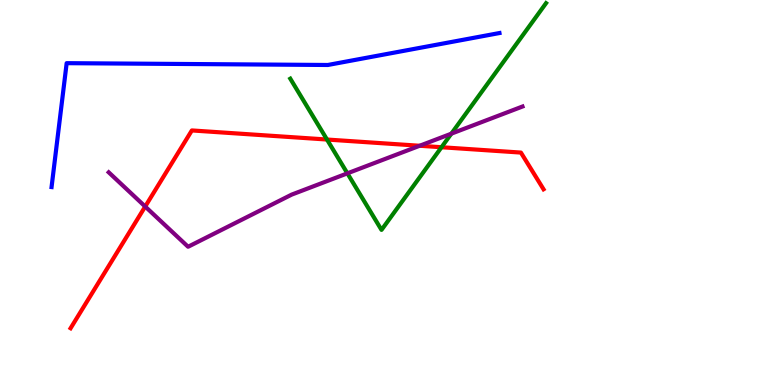[{'lines': ['blue', 'red'], 'intersections': []}, {'lines': ['green', 'red'], 'intersections': [{'x': 4.22, 'y': 6.38}, {'x': 5.7, 'y': 6.18}]}, {'lines': ['purple', 'red'], 'intersections': [{'x': 1.87, 'y': 4.64}, {'x': 5.41, 'y': 6.21}]}, {'lines': ['blue', 'green'], 'intersections': []}, {'lines': ['blue', 'purple'], 'intersections': []}, {'lines': ['green', 'purple'], 'intersections': [{'x': 4.48, 'y': 5.5}, {'x': 5.82, 'y': 6.53}]}]